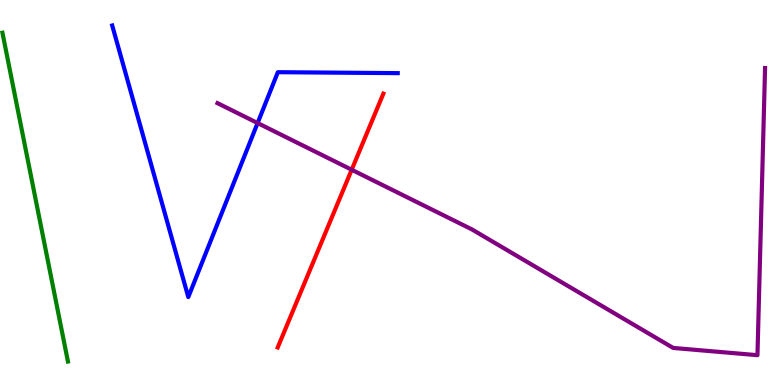[{'lines': ['blue', 'red'], 'intersections': []}, {'lines': ['green', 'red'], 'intersections': []}, {'lines': ['purple', 'red'], 'intersections': [{'x': 4.54, 'y': 5.59}]}, {'lines': ['blue', 'green'], 'intersections': []}, {'lines': ['blue', 'purple'], 'intersections': [{'x': 3.32, 'y': 6.8}]}, {'lines': ['green', 'purple'], 'intersections': []}]